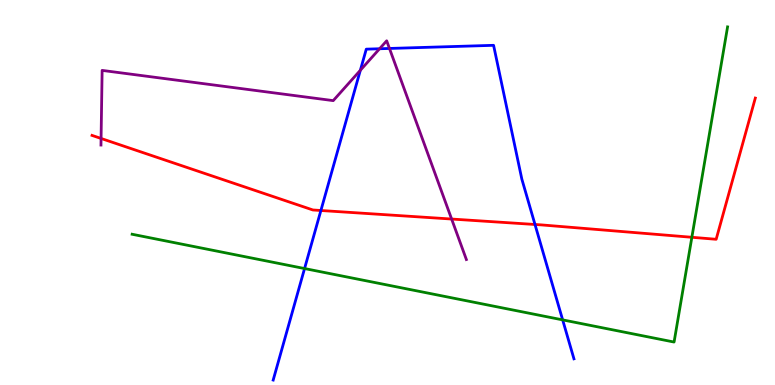[{'lines': ['blue', 'red'], 'intersections': [{'x': 4.14, 'y': 4.53}, {'x': 6.9, 'y': 4.17}]}, {'lines': ['green', 'red'], 'intersections': [{'x': 8.93, 'y': 3.84}]}, {'lines': ['purple', 'red'], 'intersections': [{'x': 1.3, 'y': 6.4}, {'x': 5.83, 'y': 4.31}]}, {'lines': ['blue', 'green'], 'intersections': [{'x': 3.93, 'y': 3.02}, {'x': 7.26, 'y': 1.69}]}, {'lines': ['blue', 'purple'], 'intersections': [{'x': 4.65, 'y': 8.17}, {'x': 4.9, 'y': 8.73}, {'x': 5.03, 'y': 8.74}]}, {'lines': ['green', 'purple'], 'intersections': []}]